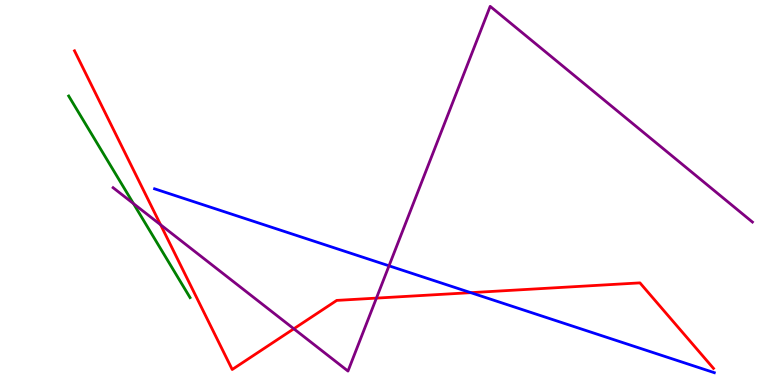[{'lines': ['blue', 'red'], 'intersections': [{'x': 6.07, 'y': 2.4}]}, {'lines': ['green', 'red'], 'intersections': []}, {'lines': ['purple', 'red'], 'intersections': [{'x': 2.07, 'y': 4.16}, {'x': 3.79, 'y': 1.46}, {'x': 4.86, 'y': 2.26}]}, {'lines': ['blue', 'green'], 'intersections': []}, {'lines': ['blue', 'purple'], 'intersections': [{'x': 5.02, 'y': 3.1}]}, {'lines': ['green', 'purple'], 'intersections': [{'x': 1.72, 'y': 4.71}]}]